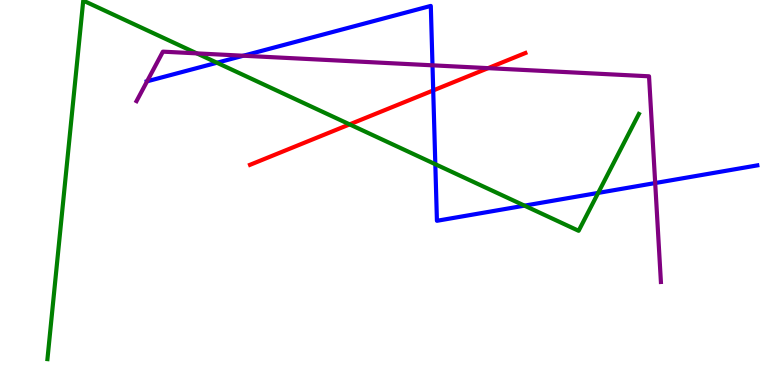[{'lines': ['blue', 'red'], 'intersections': [{'x': 5.59, 'y': 7.65}]}, {'lines': ['green', 'red'], 'intersections': [{'x': 4.51, 'y': 6.77}]}, {'lines': ['purple', 'red'], 'intersections': [{'x': 6.3, 'y': 8.23}]}, {'lines': ['blue', 'green'], 'intersections': [{'x': 2.8, 'y': 8.37}, {'x': 5.62, 'y': 5.74}, {'x': 6.77, 'y': 4.66}, {'x': 7.72, 'y': 4.99}]}, {'lines': ['blue', 'purple'], 'intersections': [{'x': 1.9, 'y': 7.89}, {'x': 3.14, 'y': 8.55}, {'x': 5.58, 'y': 8.3}, {'x': 8.45, 'y': 5.25}]}, {'lines': ['green', 'purple'], 'intersections': [{'x': 2.54, 'y': 8.61}]}]